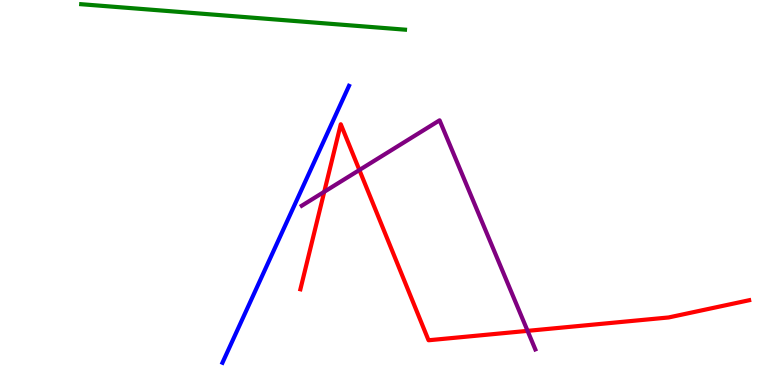[{'lines': ['blue', 'red'], 'intersections': []}, {'lines': ['green', 'red'], 'intersections': []}, {'lines': ['purple', 'red'], 'intersections': [{'x': 4.18, 'y': 5.02}, {'x': 4.64, 'y': 5.58}, {'x': 6.81, 'y': 1.41}]}, {'lines': ['blue', 'green'], 'intersections': []}, {'lines': ['blue', 'purple'], 'intersections': []}, {'lines': ['green', 'purple'], 'intersections': []}]